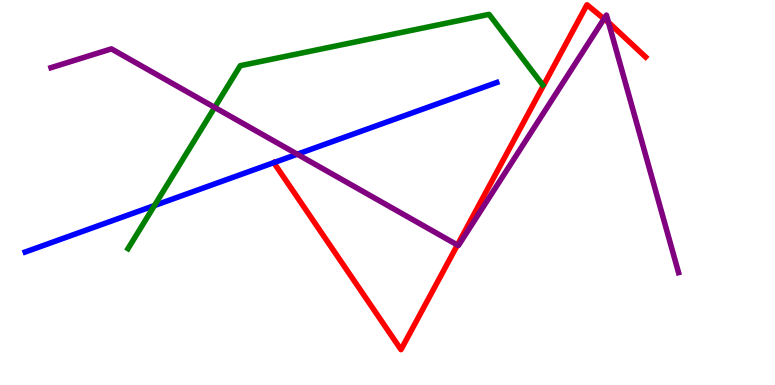[{'lines': ['blue', 'red'], 'intersections': [{'x': 3.53, 'y': 5.78}]}, {'lines': ['green', 'red'], 'intersections': []}, {'lines': ['purple', 'red'], 'intersections': [{'x': 5.9, 'y': 3.64}, {'x': 7.79, 'y': 9.51}, {'x': 7.85, 'y': 9.41}]}, {'lines': ['blue', 'green'], 'intersections': [{'x': 1.99, 'y': 4.66}]}, {'lines': ['blue', 'purple'], 'intersections': [{'x': 3.84, 'y': 5.99}]}, {'lines': ['green', 'purple'], 'intersections': [{'x': 2.77, 'y': 7.21}]}]